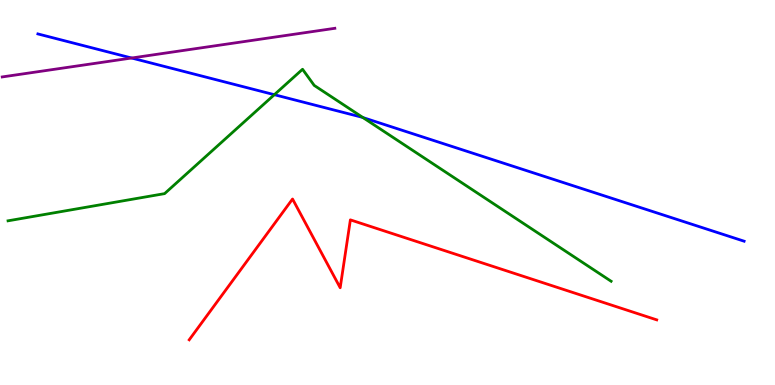[{'lines': ['blue', 'red'], 'intersections': []}, {'lines': ['green', 'red'], 'intersections': []}, {'lines': ['purple', 'red'], 'intersections': []}, {'lines': ['blue', 'green'], 'intersections': [{'x': 3.54, 'y': 7.54}, {'x': 4.68, 'y': 6.95}]}, {'lines': ['blue', 'purple'], 'intersections': [{'x': 1.7, 'y': 8.49}]}, {'lines': ['green', 'purple'], 'intersections': []}]